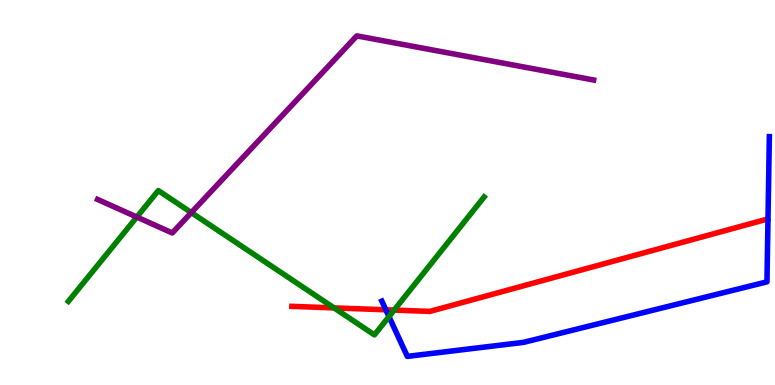[{'lines': ['blue', 'red'], 'intersections': [{'x': 4.98, 'y': 1.95}]}, {'lines': ['green', 'red'], 'intersections': [{'x': 4.31, 'y': 2.0}, {'x': 5.09, 'y': 1.95}]}, {'lines': ['purple', 'red'], 'intersections': []}, {'lines': ['blue', 'green'], 'intersections': [{'x': 5.02, 'y': 1.78}]}, {'lines': ['blue', 'purple'], 'intersections': []}, {'lines': ['green', 'purple'], 'intersections': [{'x': 1.77, 'y': 4.36}, {'x': 2.47, 'y': 4.48}]}]